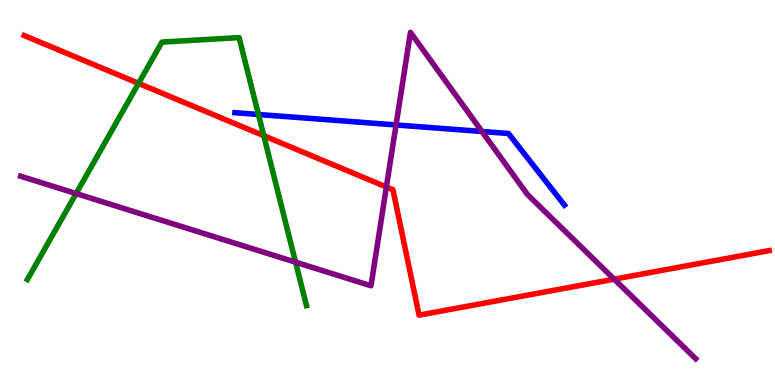[{'lines': ['blue', 'red'], 'intersections': []}, {'lines': ['green', 'red'], 'intersections': [{'x': 1.79, 'y': 7.83}, {'x': 3.4, 'y': 6.48}]}, {'lines': ['purple', 'red'], 'intersections': [{'x': 4.99, 'y': 5.14}, {'x': 7.93, 'y': 2.75}]}, {'lines': ['blue', 'green'], 'intersections': [{'x': 3.33, 'y': 7.03}]}, {'lines': ['blue', 'purple'], 'intersections': [{'x': 5.11, 'y': 6.75}, {'x': 6.22, 'y': 6.58}]}, {'lines': ['green', 'purple'], 'intersections': [{'x': 0.982, 'y': 4.97}, {'x': 3.81, 'y': 3.19}]}]